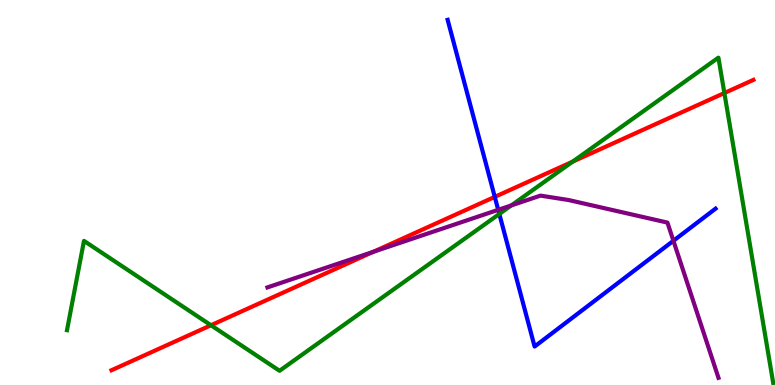[{'lines': ['blue', 'red'], 'intersections': [{'x': 6.38, 'y': 4.89}]}, {'lines': ['green', 'red'], 'intersections': [{'x': 2.72, 'y': 1.55}, {'x': 7.39, 'y': 5.8}, {'x': 9.35, 'y': 7.58}]}, {'lines': ['purple', 'red'], 'intersections': [{'x': 4.82, 'y': 3.46}]}, {'lines': ['blue', 'green'], 'intersections': [{'x': 6.44, 'y': 4.44}]}, {'lines': ['blue', 'purple'], 'intersections': [{'x': 6.43, 'y': 4.55}, {'x': 8.69, 'y': 3.75}]}, {'lines': ['green', 'purple'], 'intersections': [{'x': 6.6, 'y': 4.66}]}]